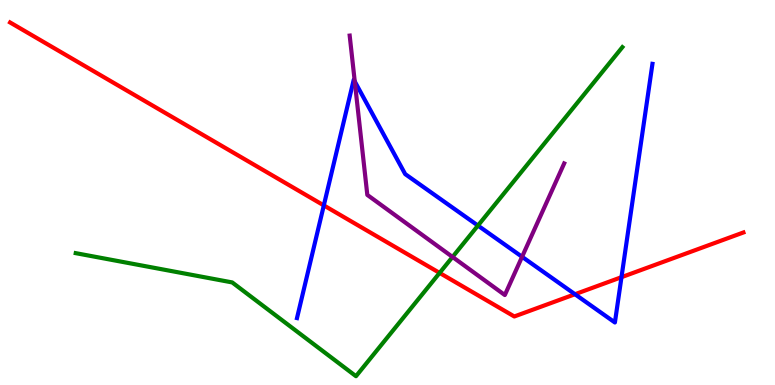[{'lines': ['blue', 'red'], 'intersections': [{'x': 4.18, 'y': 4.66}, {'x': 7.42, 'y': 2.36}, {'x': 8.02, 'y': 2.8}]}, {'lines': ['green', 'red'], 'intersections': [{'x': 5.67, 'y': 2.91}]}, {'lines': ['purple', 'red'], 'intersections': []}, {'lines': ['blue', 'green'], 'intersections': [{'x': 6.17, 'y': 4.14}]}, {'lines': ['blue', 'purple'], 'intersections': [{'x': 4.58, 'y': 7.89}, {'x': 6.74, 'y': 3.33}]}, {'lines': ['green', 'purple'], 'intersections': [{'x': 5.84, 'y': 3.33}]}]